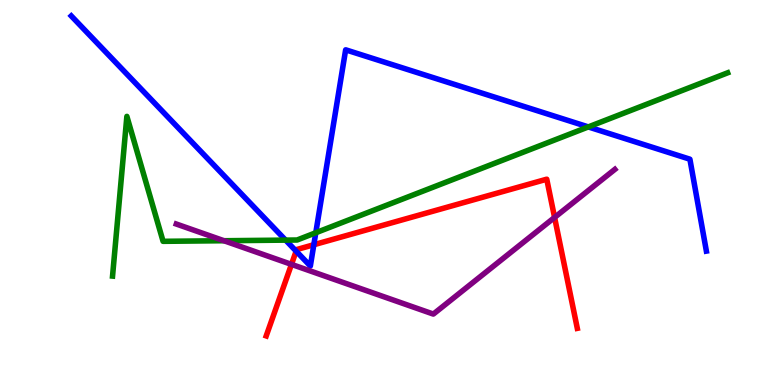[{'lines': ['blue', 'red'], 'intersections': [{'x': 3.82, 'y': 3.48}, {'x': 4.05, 'y': 3.64}]}, {'lines': ['green', 'red'], 'intersections': []}, {'lines': ['purple', 'red'], 'intersections': [{'x': 3.76, 'y': 3.13}, {'x': 7.16, 'y': 4.35}]}, {'lines': ['blue', 'green'], 'intersections': [{'x': 3.69, 'y': 3.76}, {'x': 4.07, 'y': 3.95}, {'x': 7.59, 'y': 6.7}]}, {'lines': ['blue', 'purple'], 'intersections': []}, {'lines': ['green', 'purple'], 'intersections': [{'x': 2.89, 'y': 3.75}]}]